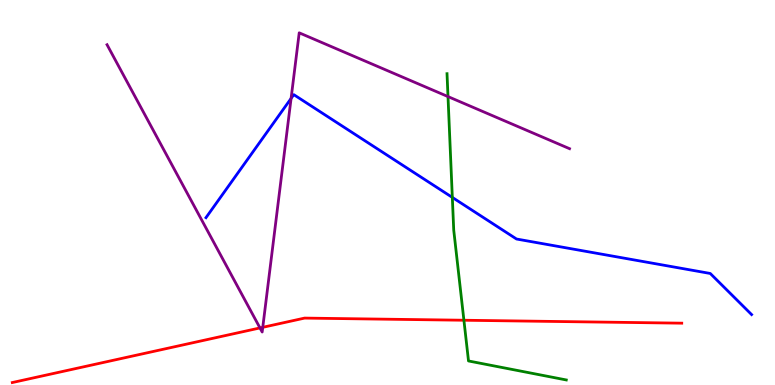[{'lines': ['blue', 'red'], 'intersections': []}, {'lines': ['green', 'red'], 'intersections': [{'x': 5.99, 'y': 1.68}]}, {'lines': ['purple', 'red'], 'intersections': [{'x': 3.35, 'y': 1.48}, {'x': 3.39, 'y': 1.5}]}, {'lines': ['blue', 'green'], 'intersections': [{'x': 5.84, 'y': 4.87}]}, {'lines': ['blue', 'purple'], 'intersections': [{'x': 3.76, 'y': 7.44}]}, {'lines': ['green', 'purple'], 'intersections': [{'x': 5.78, 'y': 7.49}]}]